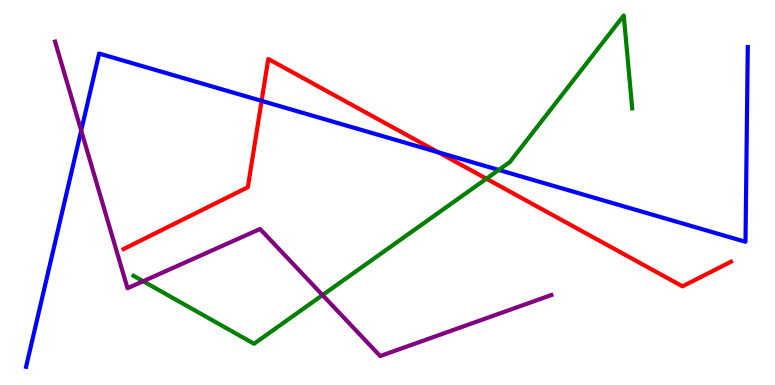[{'lines': ['blue', 'red'], 'intersections': [{'x': 3.38, 'y': 7.38}, {'x': 5.66, 'y': 6.04}]}, {'lines': ['green', 'red'], 'intersections': [{'x': 6.28, 'y': 5.36}]}, {'lines': ['purple', 'red'], 'intersections': []}, {'lines': ['blue', 'green'], 'intersections': [{'x': 6.44, 'y': 5.59}]}, {'lines': ['blue', 'purple'], 'intersections': [{'x': 1.05, 'y': 6.61}]}, {'lines': ['green', 'purple'], 'intersections': [{'x': 1.85, 'y': 2.7}, {'x': 4.16, 'y': 2.34}]}]